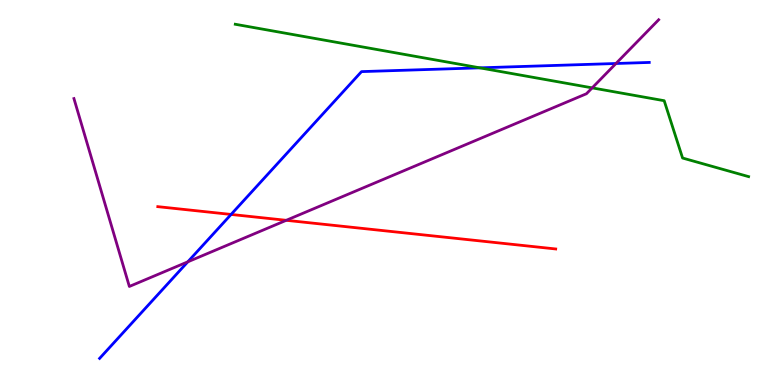[{'lines': ['blue', 'red'], 'intersections': [{'x': 2.98, 'y': 4.43}]}, {'lines': ['green', 'red'], 'intersections': []}, {'lines': ['purple', 'red'], 'intersections': [{'x': 3.69, 'y': 4.28}]}, {'lines': ['blue', 'green'], 'intersections': [{'x': 6.19, 'y': 8.24}]}, {'lines': ['blue', 'purple'], 'intersections': [{'x': 2.42, 'y': 3.2}, {'x': 7.95, 'y': 8.35}]}, {'lines': ['green', 'purple'], 'intersections': [{'x': 7.64, 'y': 7.72}]}]